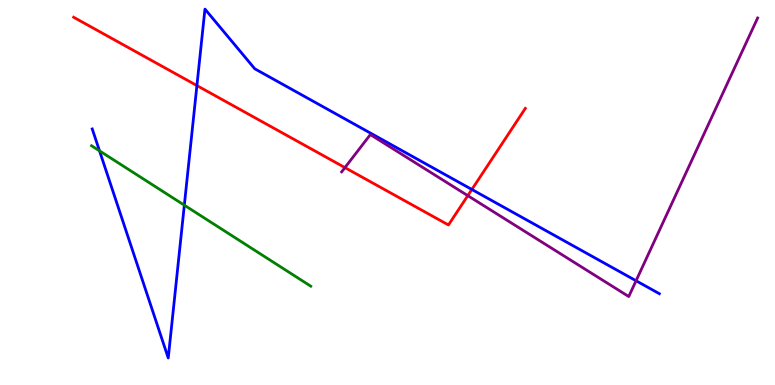[{'lines': ['blue', 'red'], 'intersections': [{'x': 2.54, 'y': 7.78}, {'x': 6.09, 'y': 5.08}]}, {'lines': ['green', 'red'], 'intersections': []}, {'lines': ['purple', 'red'], 'intersections': [{'x': 4.45, 'y': 5.65}, {'x': 6.04, 'y': 4.92}]}, {'lines': ['blue', 'green'], 'intersections': [{'x': 1.28, 'y': 6.08}, {'x': 2.38, 'y': 4.67}]}, {'lines': ['blue', 'purple'], 'intersections': [{'x': 8.21, 'y': 2.71}]}, {'lines': ['green', 'purple'], 'intersections': []}]